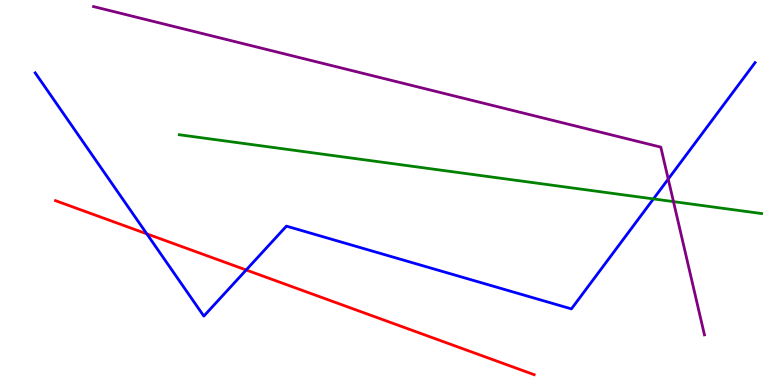[{'lines': ['blue', 'red'], 'intersections': [{'x': 1.89, 'y': 3.93}, {'x': 3.18, 'y': 2.99}]}, {'lines': ['green', 'red'], 'intersections': []}, {'lines': ['purple', 'red'], 'intersections': []}, {'lines': ['blue', 'green'], 'intersections': [{'x': 8.43, 'y': 4.83}]}, {'lines': ['blue', 'purple'], 'intersections': [{'x': 8.62, 'y': 5.35}]}, {'lines': ['green', 'purple'], 'intersections': [{'x': 8.69, 'y': 4.76}]}]